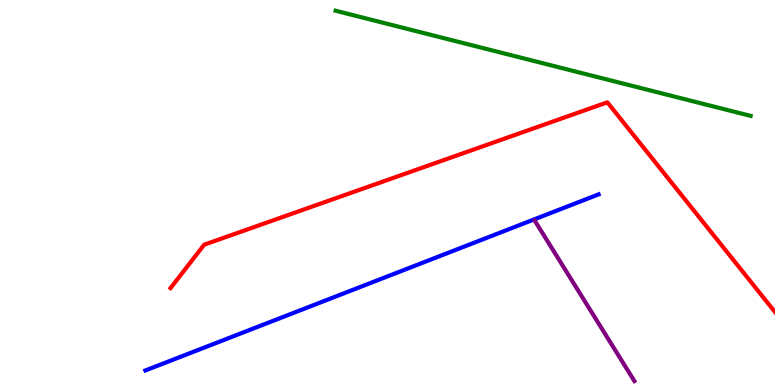[{'lines': ['blue', 'red'], 'intersections': []}, {'lines': ['green', 'red'], 'intersections': []}, {'lines': ['purple', 'red'], 'intersections': []}, {'lines': ['blue', 'green'], 'intersections': []}, {'lines': ['blue', 'purple'], 'intersections': []}, {'lines': ['green', 'purple'], 'intersections': []}]